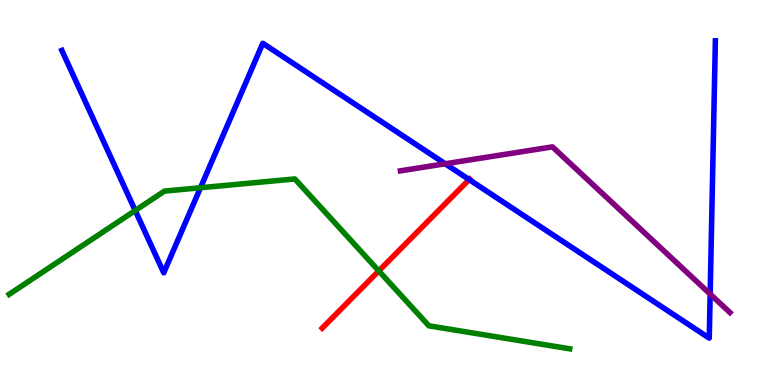[{'lines': ['blue', 'red'], 'intersections': [{'x': 6.05, 'y': 5.34}]}, {'lines': ['green', 'red'], 'intersections': [{'x': 4.89, 'y': 2.96}]}, {'lines': ['purple', 'red'], 'intersections': []}, {'lines': ['blue', 'green'], 'intersections': [{'x': 1.74, 'y': 4.53}, {'x': 2.59, 'y': 5.12}]}, {'lines': ['blue', 'purple'], 'intersections': [{'x': 5.74, 'y': 5.75}, {'x': 9.16, 'y': 2.36}]}, {'lines': ['green', 'purple'], 'intersections': []}]